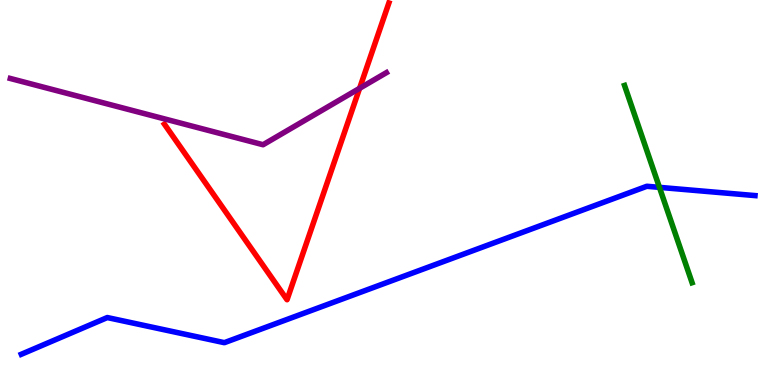[{'lines': ['blue', 'red'], 'intersections': []}, {'lines': ['green', 'red'], 'intersections': []}, {'lines': ['purple', 'red'], 'intersections': [{'x': 4.64, 'y': 7.71}]}, {'lines': ['blue', 'green'], 'intersections': [{'x': 8.51, 'y': 5.13}]}, {'lines': ['blue', 'purple'], 'intersections': []}, {'lines': ['green', 'purple'], 'intersections': []}]